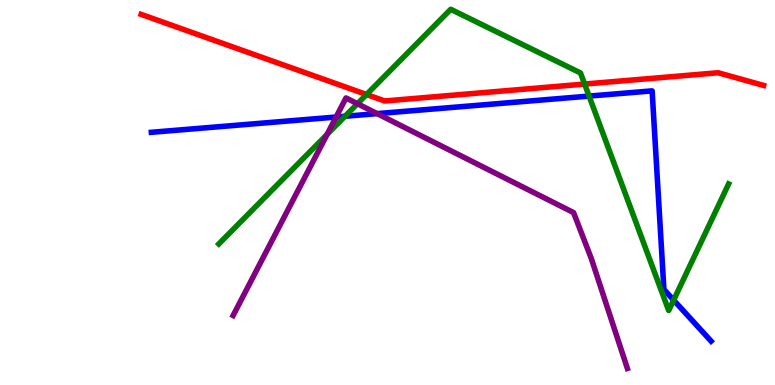[{'lines': ['blue', 'red'], 'intersections': []}, {'lines': ['green', 'red'], 'intersections': [{'x': 4.73, 'y': 7.55}, {'x': 7.54, 'y': 7.82}]}, {'lines': ['purple', 'red'], 'intersections': []}, {'lines': ['blue', 'green'], 'intersections': [{'x': 4.45, 'y': 6.98}, {'x': 7.6, 'y': 7.5}, {'x': 8.69, 'y': 2.2}]}, {'lines': ['blue', 'purple'], 'intersections': [{'x': 4.34, 'y': 6.96}, {'x': 4.87, 'y': 7.05}]}, {'lines': ['green', 'purple'], 'intersections': [{'x': 4.22, 'y': 6.51}, {'x': 4.61, 'y': 7.31}]}]